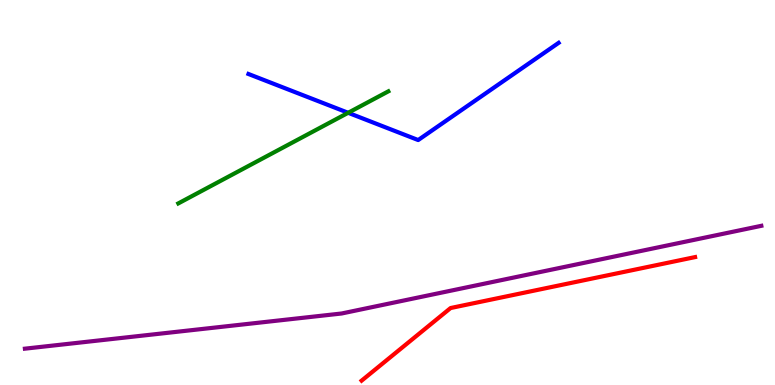[{'lines': ['blue', 'red'], 'intersections': []}, {'lines': ['green', 'red'], 'intersections': []}, {'lines': ['purple', 'red'], 'intersections': []}, {'lines': ['blue', 'green'], 'intersections': [{'x': 4.49, 'y': 7.07}]}, {'lines': ['blue', 'purple'], 'intersections': []}, {'lines': ['green', 'purple'], 'intersections': []}]